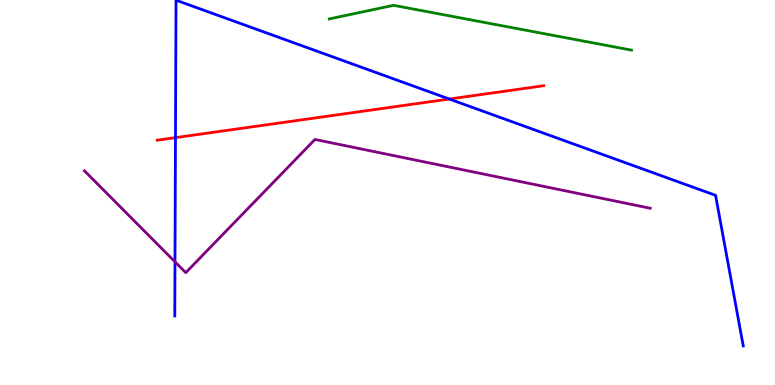[{'lines': ['blue', 'red'], 'intersections': [{'x': 2.26, 'y': 6.42}, {'x': 5.8, 'y': 7.43}]}, {'lines': ['green', 'red'], 'intersections': []}, {'lines': ['purple', 'red'], 'intersections': []}, {'lines': ['blue', 'green'], 'intersections': []}, {'lines': ['blue', 'purple'], 'intersections': [{'x': 2.26, 'y': 3.2}]}, {'lines': ['green', 'purple'], 'intersections': []}]